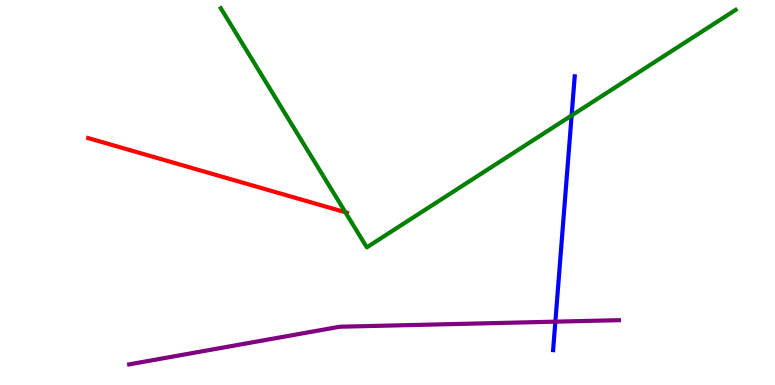[{'lines': ['blue', 'red'], 'intersections': []}, {'lines': ['green', 'red'], 'intersections': [{'x': 4.46, 'y': 4.49}]}, {'lines': ['purple', 'red'], 'intersections': []}, {'lines': ['blue', 'green'], 'intersections': [{'x': 7.38, 'y': 7.0}]}, {'lines': ['blue', 'purple'], 'intersections': [{'x': 7.17, 'y': 1.65}]}, {'lines': ['green', 'purple'], 'intersections': []}]